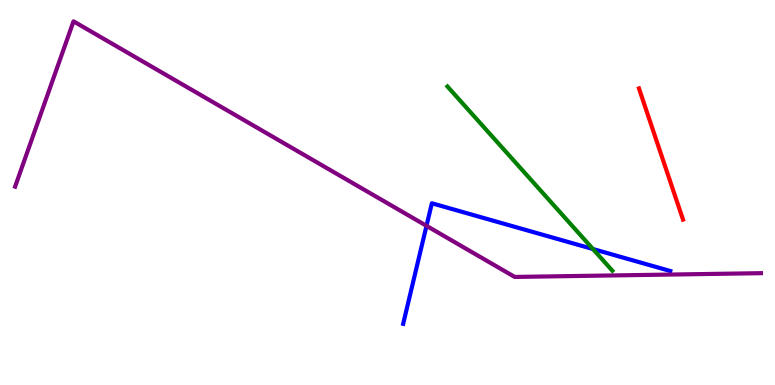[{'lines': ['blue', 'red'], 'intersections': []}, {'lines': ['green', 'red'], 'intersections': []}, {'lines': ['purple', 'red'], 'intersections': []}, {'lines': ['blue', 'green'], 'intersections': [{'x': 7.65, 'y': 3.53}]}, {'lines': ['blue', 'purple'], 'intersections': [{'x': 5.5, 'y': 4.13}]}, {'lines': ['green', 'purple'], 'intersections': []}]